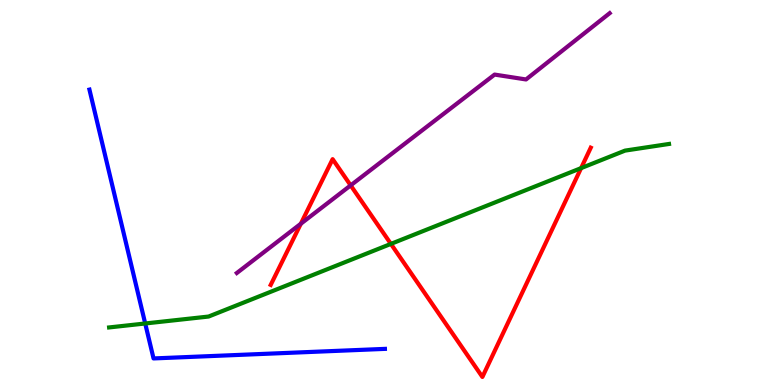[{'lines': ['blue', 'red'], 'intersections': []}, {'lines': ['green', 'red'], 'intersections': [{'x': 5.04, 'y': 3.66}, {'x': 7.5, 'y': 5.63}]}, {'lines': ['purple', 'red'], 'intersections': [{'x': 3.88, 'y': 4.19}, {'x': 4.52, 'y': 5.18}]}, {'lines': ['blue', 'green'], 'intersections': [{'x': 1.87, 'y': 1.6}]}, {'lines': ['blue', 'purple'], 'intersections': []}, {'lines': ['green', 'purple'], 'intersections': []}]